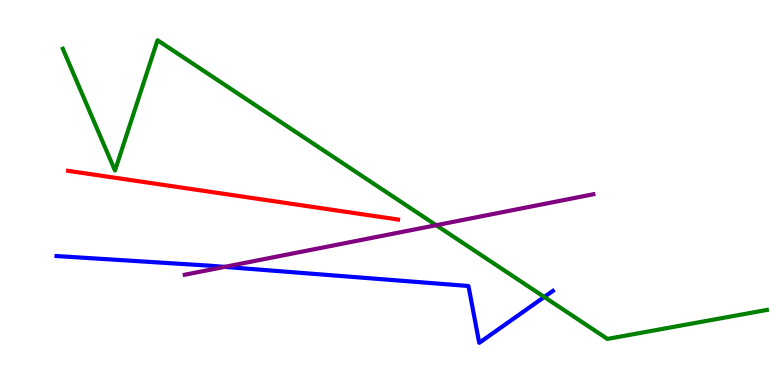[{'lines': ['blue', 'red'], 'intersections': []}, {'lines': ['green', 'red'], 'intersections': []}, {'lines': ['purple', 'red'], 'intersections': []}, {'lines': ['blue', 'green'], 'intersections': [{'x': 7.02, 'y': 2.29}]}, {'lines': ['blue', 'purple'], 'intersections': [{'x': 2.9, 'y': 3.07}]}, {'lines': ['green', 'purple'], 'intersections': [{'x': 5.63, 'y': 4.15}]}]